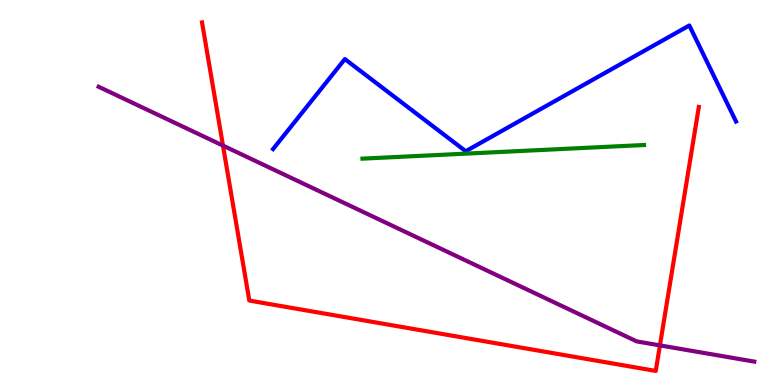[{'lines': ['blue', 'red'], 'intersections': []}, {'lines': ['green', 'red'], 'intersections': []}, {'lines': ['purple', 'red'], 'intersections': [{'x': 2.88, 'y': 6.22}, {'x': 8.52, 'y': 1.03}]}, {'lines': ['blue', 'green'], 'intersections': []}, {'lines': ['blue', 'purple'], 'intersections': []}, {'lines': ['green', 'purple'], 'intersections': []}]